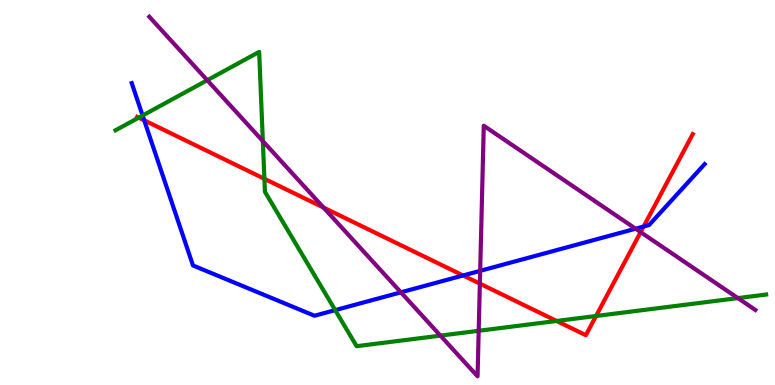[{'lines': ['blue', 'red'], 'intersections': [{'x': 1.86, 'y': 6.87}, {'x': 5.98, 'y': 2.84}, {'x': 8.3, 'y': 4.12}]}, {'lines': ['green', 'red'], 'intersections': [{'x': 1.79, 'y': 6.94}, {'x': 3.41, 'y': 5.36}, {'x': 7.18, 'y': 1.66}, {'x': 7.69, 'y': 1.79}]}, {'lines': ['purple', 'red'], 'intersections': [{'x': 4.17, 'y': 4.61}, {'x': 6.19, 'y': 2.63}, {'x': 8.27, 'y': 3.97}]}, {'lines': ['blue', 'green'], 'intersections': [{'x': 1.84, 'y': 7.0}, {'x': 4.33, 'y': 1.94}]}, {'lines': ['blue', 'purple'], 'intersections': [{'x': 5.17, 'y': 2.41}, {'x': 6.2, 'y': 2.97}, {'x': 8.2, 'y': 4.06}]}, {'lines': ['green', 'purple'], 'intersections': [{'x': 2.67, 'y': 7.92}, {'x': 3.39, 'y': 6.33}, {'x': 5.68, 'y': 1.28}, {'x': 6.18, 'y': 1.41}, {'x': 9.52, 'y': 2.26}]}]